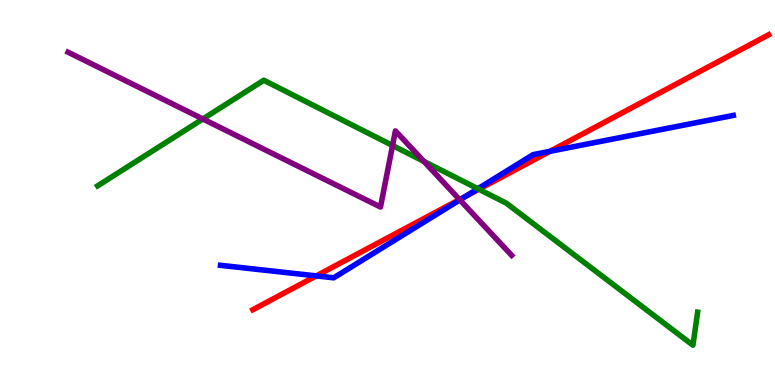[{'lines': ['blue', 'red'], 'intersections': [{'x': 4.08, 'y': 2.83}, {'x': 6.01, 'y': 4.91}, {'x': 7.1, 'y': 6.07}]}, {'lines': ['green', 'red'], 'intersections': [{'x': 6.18, 'y': 5.08}]}, {'lines': ['purple', 'red'], 'intersections': [{'x': 5.93, 'y': 4.82}]}, {'lines': ['blue', 'green'], 'intersections': [{'x': 6.17, 'y': 5.1}]}, {'lines': ['blue', 'purple'], 'intersections': [{'x': 5.93, 'y': 4.81}]}, {'lines': ['green', 'purple'], 'intersections': [{'x': 2.62, 'y': 6.91}, {'x': 5.07, 'y': 6.22}, {'x': 5.47, 'y': 5.81}]}]